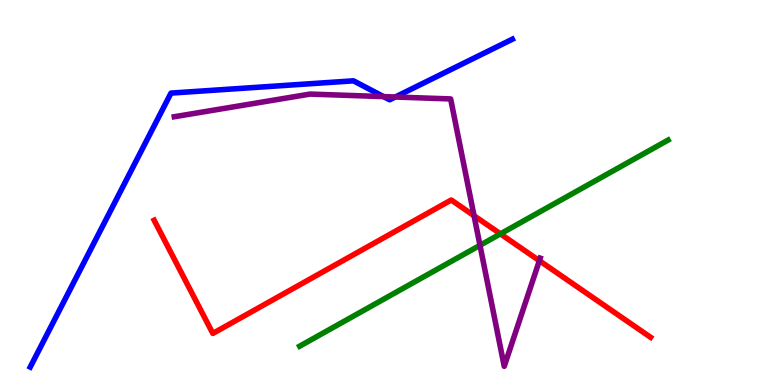[{'lines': ['blue', 'red'], 'intersections': []}, {'lines': ['green', 'red'], 'intersections': [{'x': 6.46, 'y': 3.93}]}, {'lines': ['purple', 'red'], 'intersections': [{'x': 6.12, 'y': 4.4}, {'x': 6.96, 'y': 3.23}]}, {'lines': ['blue', 'green'], 'intersections': []}, {'lines': ['blue', 'purple'], 'intersections': [{'x': 4.95, 'y': 7.49}, {'x': 5.1, 'y': 7.48}]}, {'lines': ['green', 'purple'], 'intersections': [{'x': 6.19, 'y': 3.63}]}]